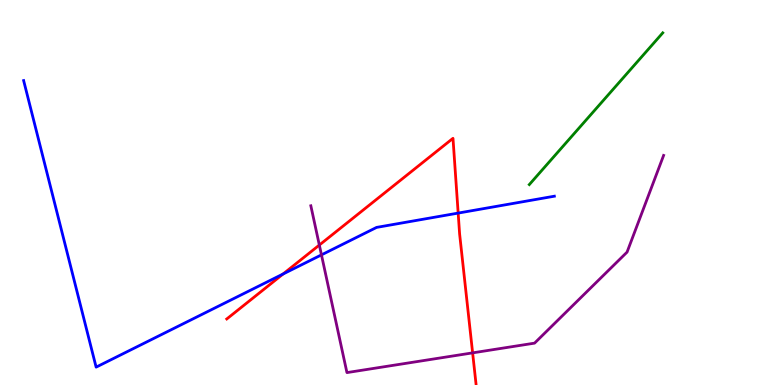[{'lines': ['blue', 'red'], 'intersections': [{'x': 3.65, 'y': 2.88}, {'x': 5.91, 'y': 4.47}]}, {'lines': ['green', 'red'], 'intersections': []}, {'lines': ['purple', 'red'], 'intersections': [{'x': 4.12, 'y': 3.64}, {'x': 6.1, 'y': 0.835}]}, {'lines': ['blue', 'green'], 'intersections': []}, {'lines': ['blue', 'purple'], 'intersections': [{'x': 4.15, 'y': 3.38}]}, {'lines': ['green', 'purple'], 'intersections': []}]